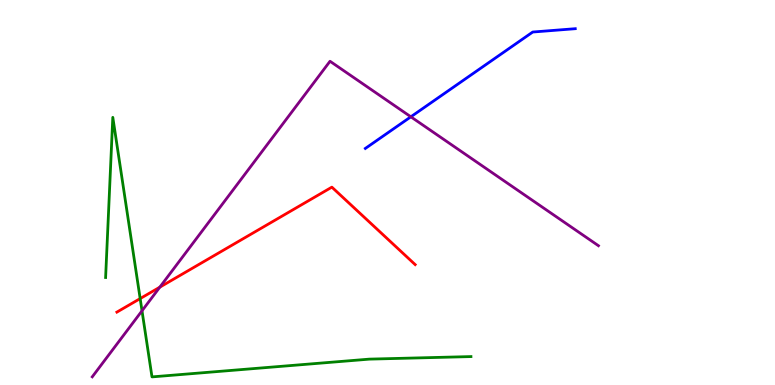[{'lines': ['blue', 'red'], 'intersections': []}, {'lines': ['green', 'red'], 'intersections': [{'x': 1.81, 'y': 2.24}]}, {'lines': ['purple', 'red'], 'intersections': [{'x': 2.06, 'y': 2.54}]}, {'lines': ['blue', 'green'], 'intersections': []}, {'lines': ['blue', 'purple'], 'intersections': [{'x': 5.3, 'y': 6.97}]}, {'lines': ['green', 'purple'], 'intersections': [{'x': 1.83, 'y': 1.93}]}]